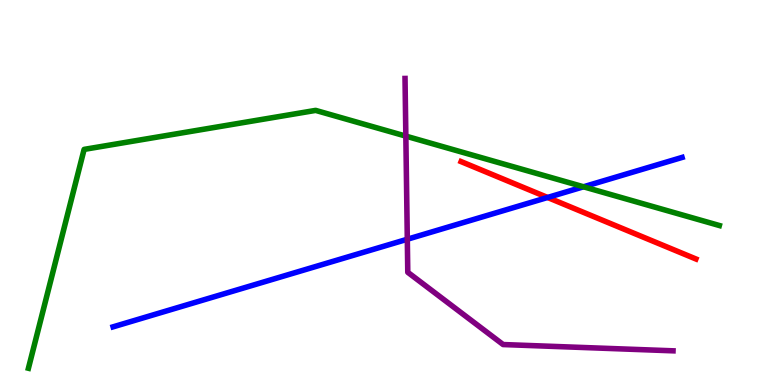[{'lines': ['blue', 'red'], 'intersections': [{'x': 7.07, 'y': 4.87}]}, {'lines': ['green', 'red'], 'intersections': []}, {'lines': ['purple', 'red'], 'intersections': []}, {'lines': ['blue', 'green'], 'intersections': [{'x': 7.53, 'y': 5.15}]}, {'lines': ['blue', 'purple'], 'intersections': [{'x': 5.26, 'y': 3.79}]}, {'lines': ['green', 'purple'], 'intersections': [{'x': 5.24, 'y': 6.46}]}]